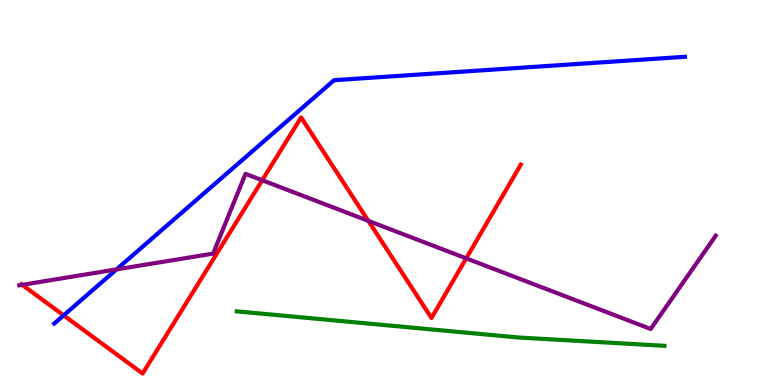[{'lines': ['blue', 'red'], 'intersections': [{'x': 0.821, 'y': 1.81}]}, {'lines': ['green', 'red'], 'intersections': []}, {'lines': ['purple', 'red'], 'intersections': [{'x': 0.287, 'y': 2.6}, {'x': 3.38, 'y': 5.32}, {'x': 4.75, 'y': 4.26}, {'x': 6.02, 'y': 3.29}]}, {'lines': ['blue', 'green'], 'intersections': []}, {'lines': ['blue', 'purple'], 'intersections': [{'x': 1.5, 'y': 3.0}]}, {'lines': ['green', 'purple'], 'intersections': []}]